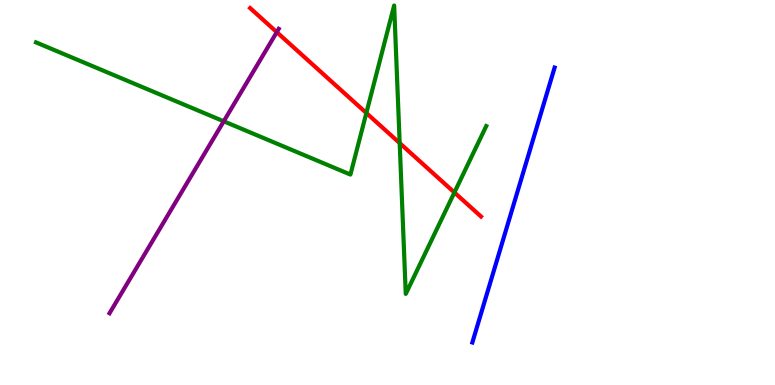[{'lines': ['blue', 'red'], 'intersections': []}, {'lines': ['green', 'red'], 'intersections': [{'x': 4.73, 'y': 7.06}, {'x': 5.16, 'y': 6.28}, {'x': 5.86, 'y': 5.0}]}, {'lines': ['purple', 'red'], 'intersections': [{'x': 3.57, 'y': 9.16}]}, {'lines': ['blue', 'green'], 'intersections': []}, {'lines': ['blue', 'purple'], 'intersections': []}, {'lines': ['green', 'purple'], 'intersections': [{'x': 2.89, 'y': 6.85}]}]